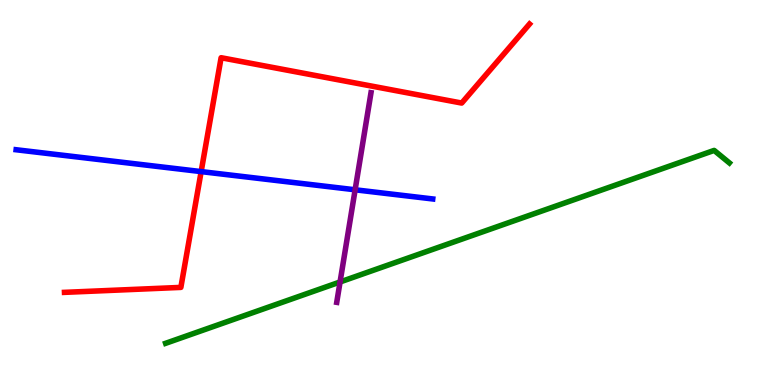[{'lines': ['blue', 'red'], 'intersections': [{'x': 2.6, 'y': 5.54}]}, {'lines': ['green', 'red'], 'intersections': []}, {'lines': ['purple', 'red'], 'intersections': []}, {'lines': ['blue', 'green'], 'intersections': []}, {'lines': ['blue', 'purple'], 'intersections': [{'x': 4.58, 'y': 5.07}]}, {'lines': ['green', 'purple'], 'intersections': [{'x': 4.39, 'y': 2.68}]}]